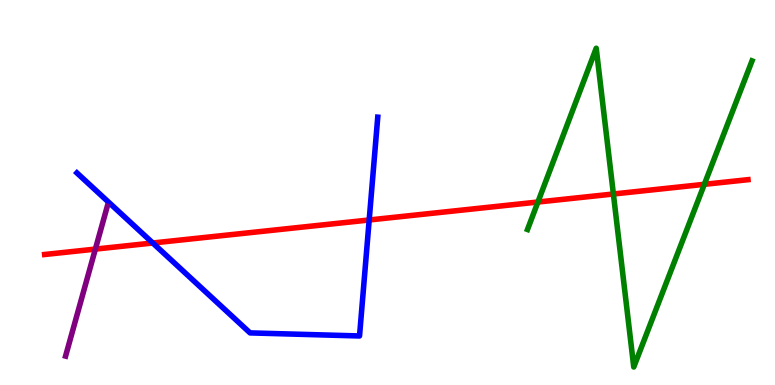[{'lines': ['blue', 'red'], 'intersections': [{'x': 1.97, 'y': 3.69}, {'x': 4.76, 'y': 4.29}]}, {'lines': ['green', 'red'], 'intersections': [{'x': 6.94, 'y': 4.75}, {'x': 7.91, 'y': 4.96}, {'x': 9.09, 'y': 5.21}]}, {'lines': ['purple', 'red'], 'intersections': [{'x': 1.23, 'y': 3.53}]}, {'lines': ['blue', 'green'], 'intersections': []}, {'lines': ['blue', 'purple'], 'intersections': []}, {'lines': ['green', 'purple'], 'intersections': []}]